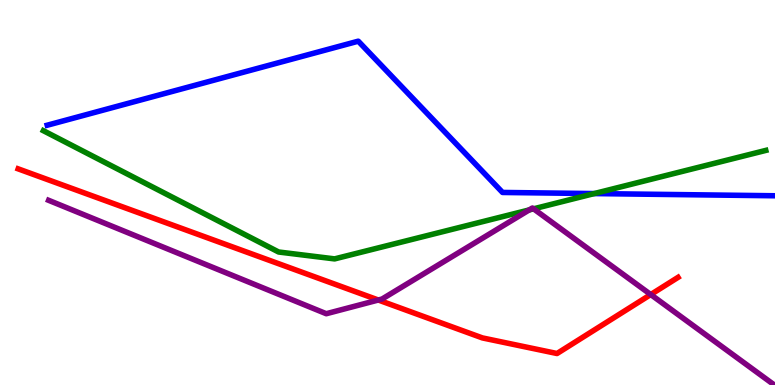[{'lines': ['blue', 'red'], 'intersections': []}, {'lines': ['green', 'red'], 'intersections': []}, {'lines': ['purple', 'red'], 'intersections': [{'x': 4.88, 'y': 2.21}, {'x': 8.4, 'y': 2.35}]}, {'lines': ['blue', 'green'], 'intersections': [{'x': 7.67, 'y': 4.97}]}, {'lines': ['blue', 'purple'], 'intersections': []}, {'lines': ['green', 'purple'], 'intersections': [{'x': 6.83, 'y': 4.55}, {'x': 6.88, 'y': 4.58}]}]